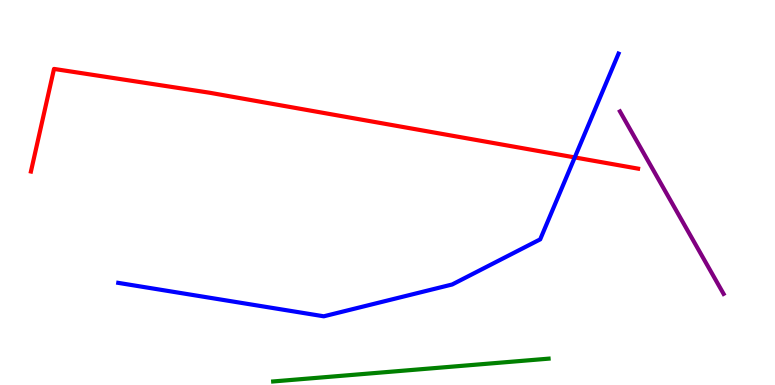[{'lines': ['blue', 'red'], 'intersections': [{'x': 7.42, 'y': 5.91}]}, {'lines': ['green', 'red'], 'intersections': []}, {'lines': ['purple', 'red'], 'intersections': []}, {'lines': ['blue', 'green'], 'intersections': []}, {'lines': ['blue', 'purple'], 'intersections': []}, {'lines': ['green', 'purple'], 'intersections': []}]